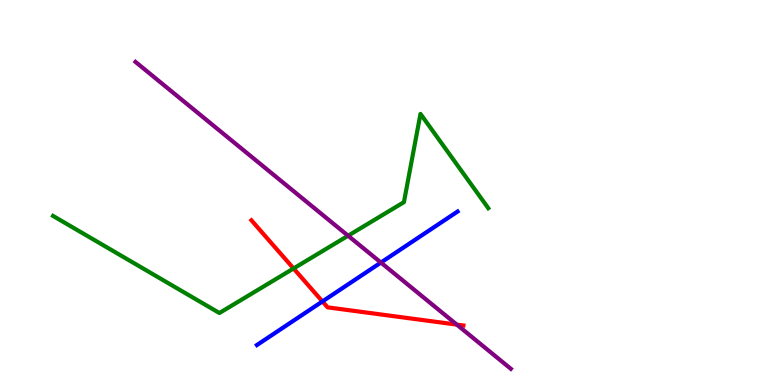[{'lines': ['blue', 'red'], 'intersections': [{'x': 4.16, 'y': 2.17}]}, {'lines': ['green', 'red'], 'intersections': [{'x': 3.79, 'y': 3.03}]}, {'lines': ['purple', 'red'], 'intersections': [{'x': 5.89, 'y': 1.57}]}, {'lines': ['blue', 'green'], 'intersections': []}, {'lines': ['blue', 'purple'], 'intersections': [{'x': 4.91, 'y': 3.18}]}, {'lines': ['green', 'purple'], 'intersections': [{'x': 4.49, 'y': 3.88}]}]